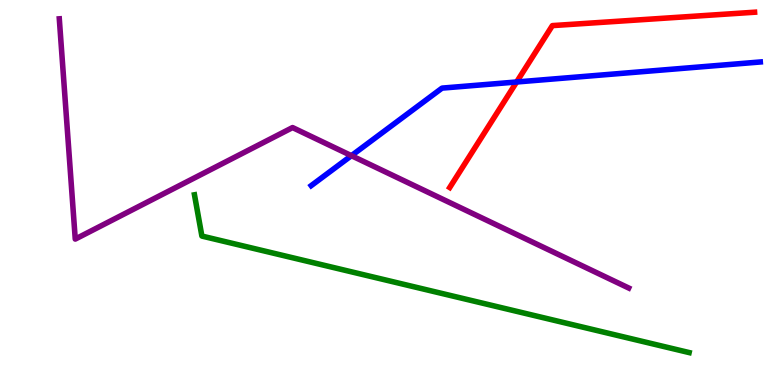[{'lines': ['blue', 'red'], 'intersections': [{'x': 6.67, 'y': 7.87}]}, {'lines': ['green', 'red'], 'intersections': []}, {'lines': ['purple', 'red'], 'intersections': []}, {'lines': ['blue', 'green'], 'intersections': []}, {'lines': ['blue', 'purple'], 'intersections': [{'x': 4.53, 'y': 5.96}]}, {'lines': ['green', 'purple'], 'intersections': []}]